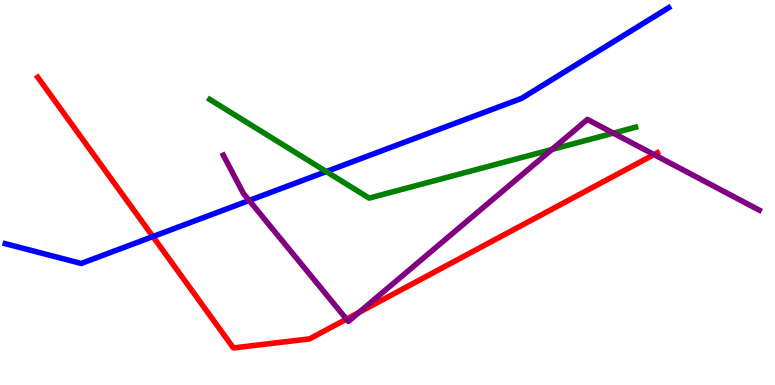[{'lines': ['blue', 'red'], 'intersections': [{'x': 1.97, 'y': 3.86}]}, {'lines': ['green', 'red'], 'intersections': []}, {'lines': ['purple', 'red'], 'intersections': [{'x': 4.47, 'y': 1.71}, {'x': 4.63, 'y': 1.89}, {'x': 8.44, 'y': 5.98}]}, {'lines': ['blue', 'green'], 'intersections': [{'x': 4.21, 'y': 5.54}]}, {'lines': ['blue', 'purple'], 'intersections': [{'x': 3.22, 'y': 4.79}]}, {'lines': ['green', 'purple'], 'intersections': [{'x': 7.12, 'y': 6.12}, {'x': 7.91, 'y': 6.54}]}]